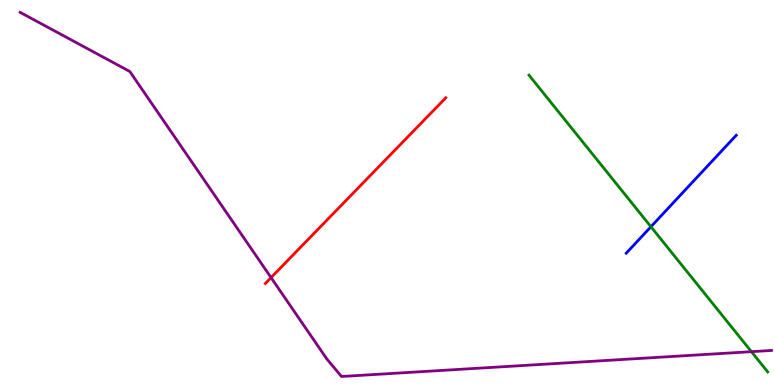[{'lines': ['blue', 'red'], 'intersections': []}, {'lines': ['green', 'red'], 'intersections': []}, {'lines': ['purple', 'red'], 'intersections': [{'x': 3.5, 'y': 2.79}]}, {'lines': ['blue', 'green'], 'intersections': [{'x': 8.4, 'y': 4.11}]}, {'lines': ['blue', 'purple'], 'intersections': []}, {'lines': ['green', 'purple'], 'intersections': [{'x': 9.7, 'y': 0.866}]}]